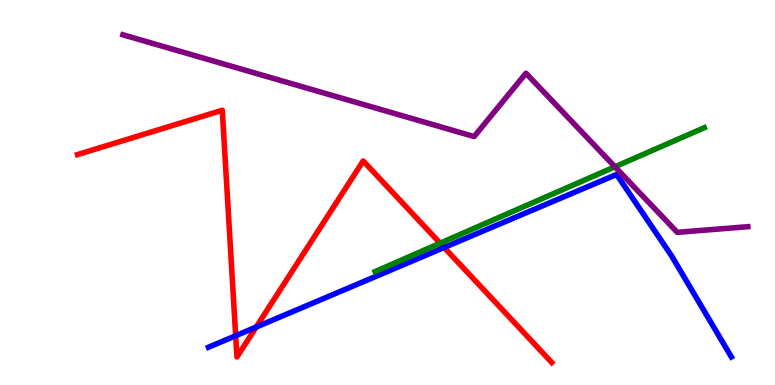[{'lines': ['blue', 'red'], 'intersections': [{'x': 3.04, 'y': 1.28}, {'x': 3.31, 'y': 1.51}, {'x': 5.73, 'y': 3.57}]}, {'lines': ['green', 'red'], 'intersections': [{'x': 5.68, 'y': 3.68}]}, {'lines': ['purple', 'red'], 'intersections': []}, {'lines': ['blue', 'green'], 'intersections': []}, {'lines': ['blue', 'purple'], 'intersections': []}, {'lines': ['green', 'purple'], 'intersections': [{'x': 7.93, 'y': 5.67}]}]